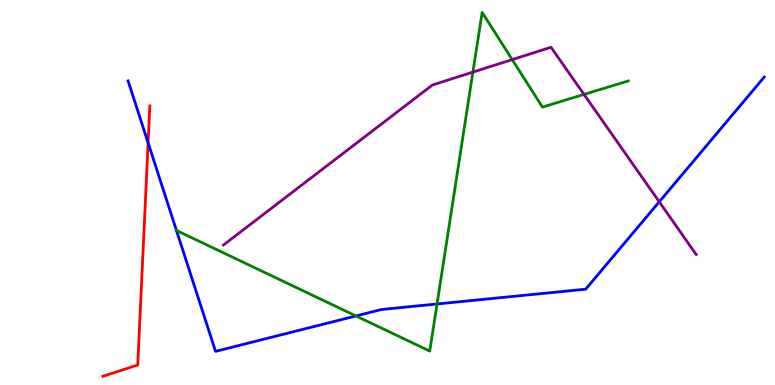[{'lines': ['blue', 'red'], 'intersections': [{'x': 1.91, 'y': 6.29}]}, {'lines': ['green', 'red'], 'intersections': []}, {'lines': ['purple', 'red'], 'intersections': []}, {'lines': ['blue', 'green'], 'intersections': [{'x': 2.28, 'y': 4.01}, {'x': 4.59, 'y': 1.79}, {'x': 5.64, 'y': 2.1}]}, {'lines': ['blue', 'purple'], 'intersections': [{'x': 8.51, 'y': 4.76}]}, {'lines': ['green', 'purple'], 'intersections': [{'x': 6.1, 'y': 8.13}, {'x': 6.61, 'y': 8.45}, {'x': 7.54, 'y': 7.55}]}]